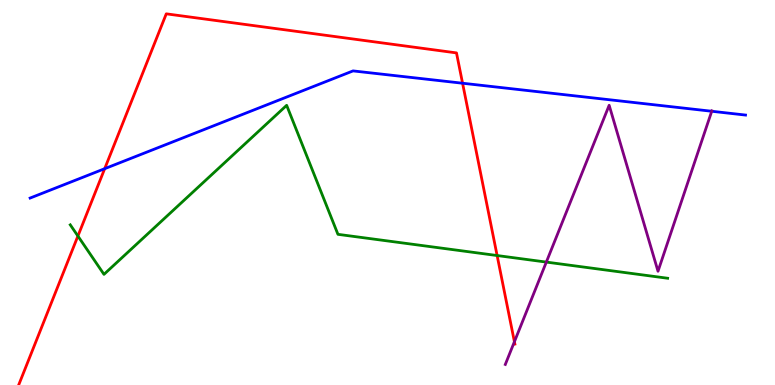[{'lines': ['blue', 'red'], 'intersections': [{'x': 1.35, 'y': 5.62}, {'x': 5.97, 'y': 7.84}]}, {'lines': ['green', 'red'], 'intersections': [{'x': 1.01, 'y': 3.87}, {'x': 6.41, 'y': 3.36}]}, {'lines': ['purple', 'red'], 'intersections': [{'x': 6.64, 'y': 1.12}]}, {'lines': ['blue', 'green'], 'intersections': []}, {'lines': ['blue', 'purple'], 'intersections': [{'x': 9.18, 'y': 7.11}]}, {'lines': ['green', 'purple'], 'intersections': [{'x': 7.05, 'y': 3.19}]}]